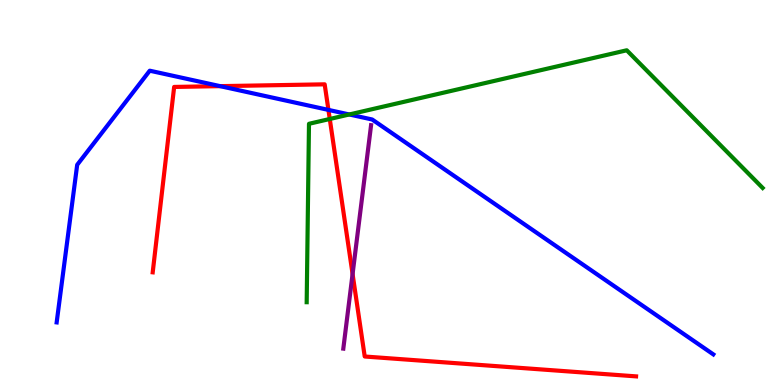[{'lines': ['blue', 'red'], 'intersections': [{'x': 2.84, 'y': 7.76}, {'x': 4.24, 'y': 7.15}]}, {'lines': ['green', 'red'], 'intersections': [{'x': 4.26, 'y': 6.91}]}, {'lines': ['purple', 'red'], 'intersections': [{'x': 4.55, 'y': 2.88}]}, {'lines': ['blue', 'green'], 'intersections': [{'x': 4.51, 'y': 7.03}]}, {'lines': ['blue', 'purple'], 'intersections': []}, {'lines': ['green', 'purple'], 'intersections': []}]